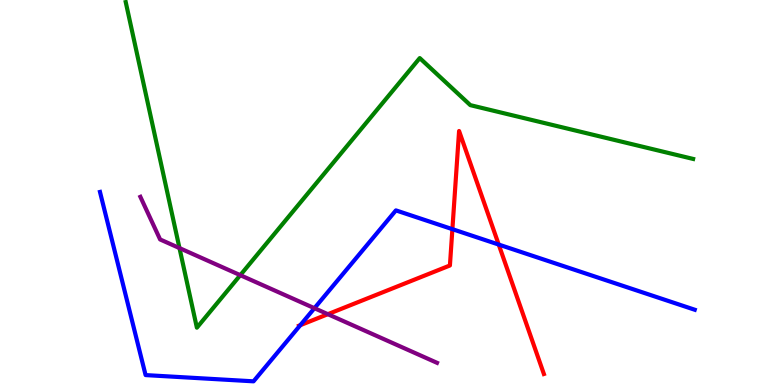[{'lines': ['blue', 'red'], 'intersections': [{'x': 3.87, 'y': 1.55}, {'x': 5.84, 'y': 4.05}, {'x': 6.44, 'y': 3.65}]}, {'lines': ['green', 'red'], 'intersections': []}, {'lines': ['purple', 'red'], 'intersections': [{'x': 4.23, 'y': 1.84}]}, {'lines': ['blue', 'green'], 'intersections': []}, {'lines': ['blue', 'purple'], 'intersections': [{'x': 4.06, 'y': 1.99}]}, {'lines': ['green', 'purple'], 'intersections': [{'x': 2.32, 'y': 3.56}, {'x': 3.1, 'y': 2.85}]}]